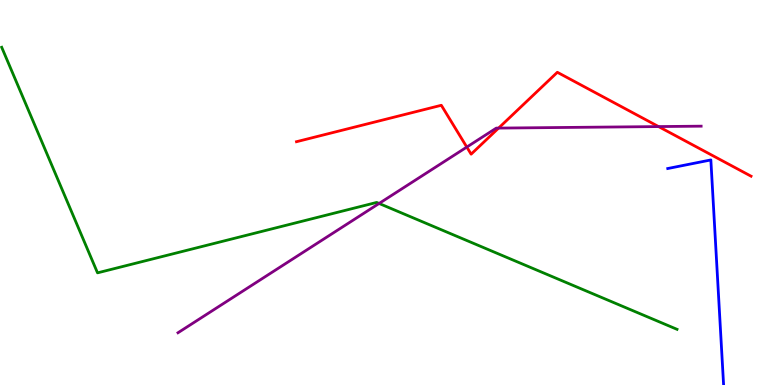[{'lines': ['blue', 'red'], 'intersections': []}, {'lines': ['green', 'red'], 'intersections': []}, {'lines': ['purple', 'red'], 'intersections': [{'x': 6.02, 'y': 6.18}, {'x': 6.43, 'y': 6.67}, {'x': 8.5, 'y': 6.71}]}, {'lines': ['blue', 'green'], 'intersections': []}, {'lines': ['blue', 'purple'], 'intersections': []}, {'lines': ['green', 'purple'], 'intersections': [{'x': 4.89, 'y': 4.72}]}]